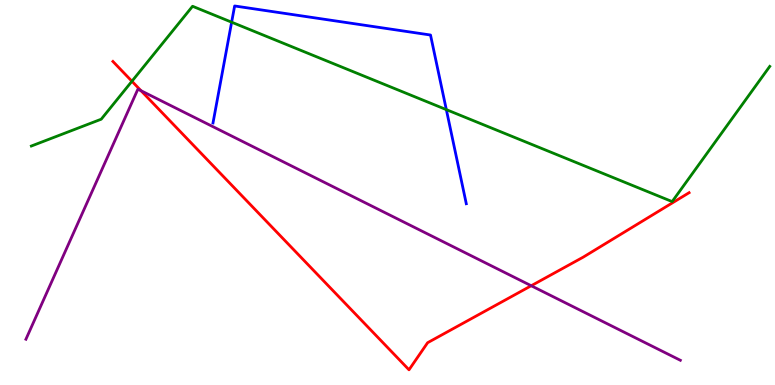[{'lines': ['blue', 'red'], 'intersections': []}, {'lines': ['green', 'red'], 'intersections': [{'x': 1.7, 'y': 7.89}]}, {'lines': ['purple', 'red'], 'intersections': [{'x': 1.82, 'y': 7.64}, {'x': 6.85, 'y': 2.58}]}, {'lines': ['blue', 'green'], 'intersections': [{'x': 2.99, 'y': 9.42}, {'x': 5.76, 'y': 7.15}]}, {'lines': ['blue', 'purple'], 'intersections': []}, {'lines': ['green', 'purple'], 'intersections': []}]